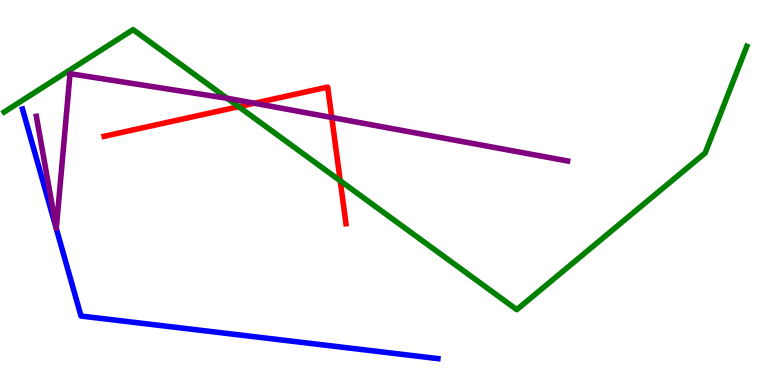[{'lines': ['blue', 'red'], 'intersections': []}, {'lines': ['green', 'red'], 'intersections': [{'x': 3.08, 'y': 7.23}, {'x': 4.39, 'y': 5.3}]}, {'lines': ['purple', 'red'], 'intersections': [{'x': 3.28, 'y': 7.32}, {'x': 4.28, 'y': 6.95}]}, {'lines': ['blue', 'green'], 'intersections': []}, {'lines': ['blue', 'purple'], 'intersections': []}, {'lines': ['green', 'purple'], 'intersections': [{'x': 2.93, 'y': 7.45}]}]